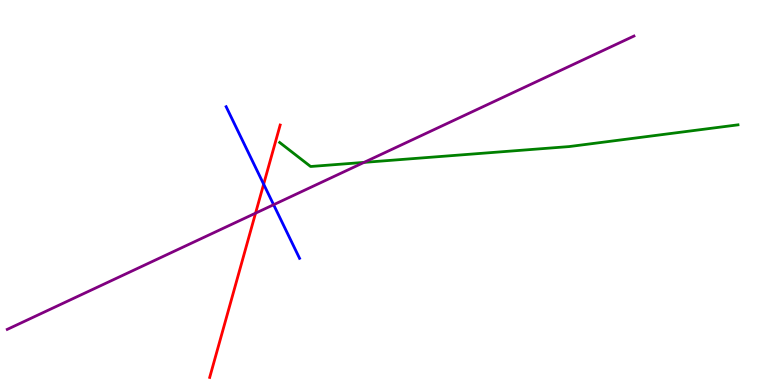[{'lines': ['blue', 'red'], 'intersections': [{'x': 3.4, 'y': 5.22}]}, {'lines': ['green', 'red'], 'intersections': []}, {'lines': ['purple', 'red'], 'intersections': [{'x': 3.3, 'y': 4.46}]}, {'lines': ['blue', 'green'], 'intersections': []}, {'lines': ['blue', 'purple'], 'intersections': [{'x': 3.53, 'y': 4.68}]}, {'lines': ['green', 'purple'], 'intersections': [{'x': 4.7, 'y': 5.78}]}]